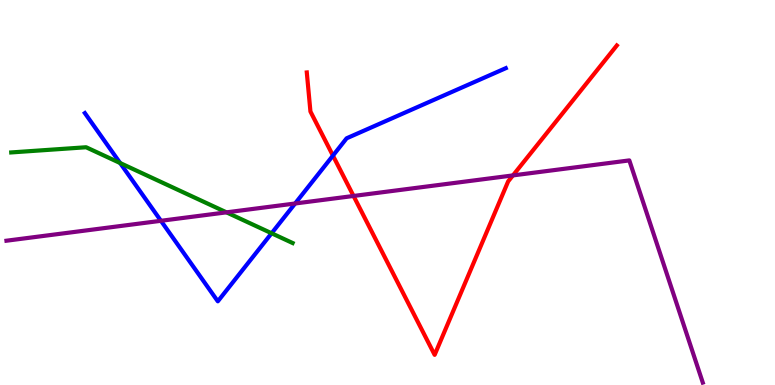[{'lines': ['blue', 'red'], 'intersections': [{'x': 4.3, 'y': 5.96}]}, {'lines': ['green', 'red'], 'intersections': []}, {'lines': ['purple', 'red'], 'intersections': [{'x': 4.56, 'y': 4.91}, {'x': 6.62, 'y': 5.44}]}, {'lines': ['blue', 'green'], 'intersections': [{'x': 1.55, 'y': 5.77}, {'x': 3.5, 'y': 3.94}]}, {'lines': ['blue', 'purple'], 'intersections': [{'x': 2.08, 'y': 4.27}, {'x': 3.81, 'y': 4.71}]}, {'lines': ['green', 'purple'], 'intersections': [{'x': 2.92, 'y': 4.48}]}]